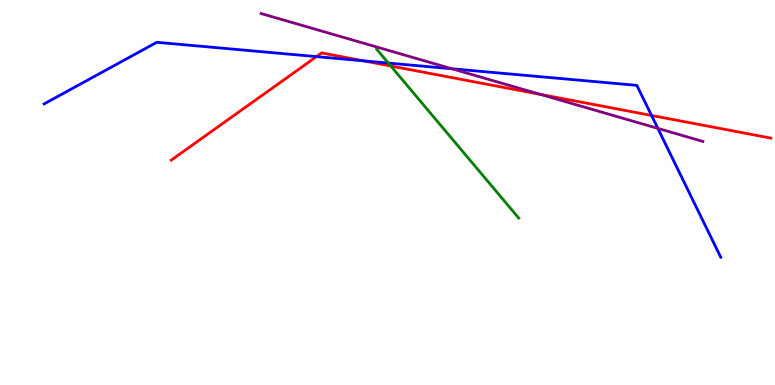[{'lines': ['blue', 'red'], 'intersections': [{'x': 4.08, 'y': 8.53}, {'x': 4.69, 'y': 8.42}, {'x': 8.41, 'y': 7.0}]}, {'lines': ['green', 'red'], 'intersections': [{'x': 5.04, 'y': 8.29}]}, {'lines': ['purple', 'red'], 'intersections': [{'x': 6.97, 'y': 7.55}]}, {'lines': ['blue', 'green'], 'intersections': [{'x': 5.01, 'y': 8.36}]}, {'lines': ['blue', 'purple'], 'intersections': [{'x': 5.83, 'y': 8.21}, {'x': 8.49, 'y': 6.67}]}, {'lines': ['green', 'purple'], 'intersections': []}]